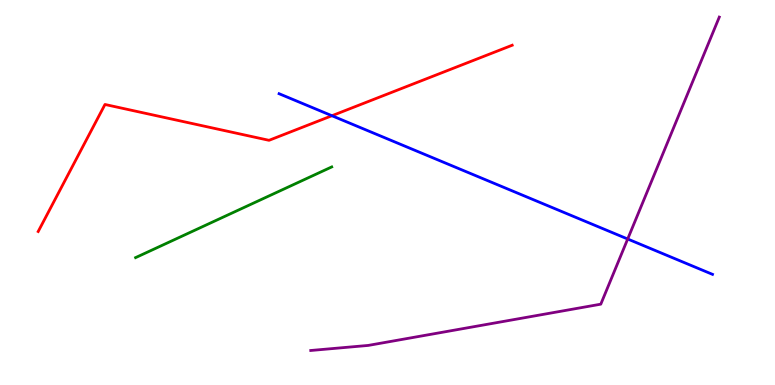[{'lines': ['blue', 'red'], 'intersections': [{'x': 4.28, 'y': 6.99}]}, {'lines': ['green', 'red'], 'intersections': []}, {'lines': ['purple', 'red'], 'intersections': []}, {'lines': ['blue', 'green'], 'intersections': []}, {'lines': ['blue', 'purple'], 'intersections': [{'x': 8.1, 'y': 3.79}]}, {'lines': ['green', 'purple'], 'intersections': []}]